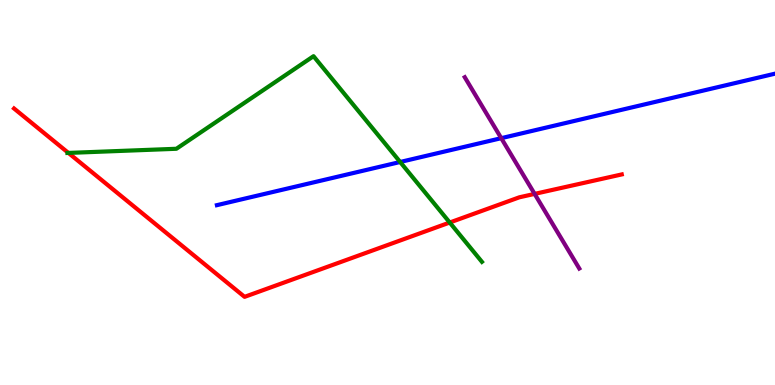[{'lines': ['blue', 'red'], 'intersections': []}, {'lines': ['green', 'red'], 'intersections': [{'x': 0.883, 'y': 6.03}, {'x': 5.8, 'y': 4.22}]}, {'lines': ['purple', 'red'], 'intersections': [{'x': 6.9, 'y': 4.96}]}, {'lines': ['blue', 'green'], 'intersections': [{'x': 5.16, 'y': 5.79}]}, {'lines': ['blue', 'purple'], 'intersections': [{'x': 6.47, 'y': 6.41}]}, {'lines': ['green', 'purple'], 'intersections': []}]